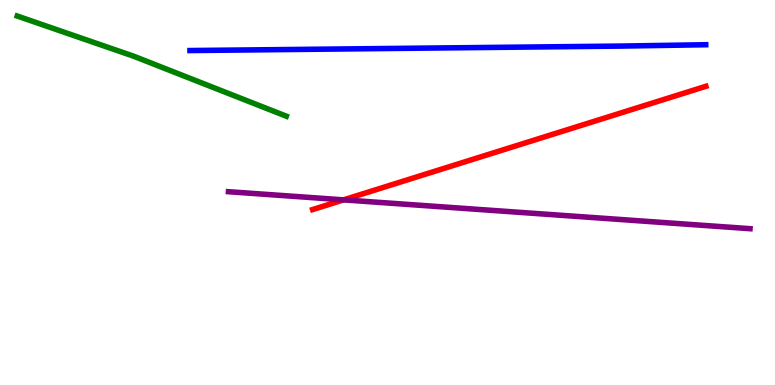[{'lines': ['blue', 'red'], 'intersections': []}, {'lines': ['green', 'red'], 'intersections': []}, {'lines': ['purple', 'red'], 'intersections': [{'x': 4.43, 'y': 4.81}]}, {'lines': ['blue', 'green'], 'intersections': []}, {'lines': ['blue', 'purple'], 'intersections': []}, {'lines': ['green', 'purple'], 'intersections': []}]